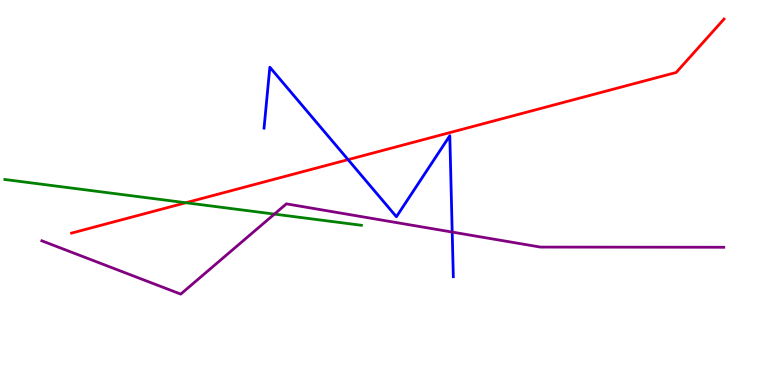[{'lines': ['blue', 'red'], 'intersections': [{'x': 4.49, 'y': 5.85}]}, {'lines': ['green', 'red'], 'intersections': [{'x': 2.4, 'y': 4.73}]}, {'lines': ['purple', 'red'], 'intersections': []}, {'lines': ['blue', 'green'], 'intersections': []}, {'lines': ['blue', 'purple'], 'intersections': [{'x': 5.83, 'y': 3.97}]}, {'lines': ['green', 'purple'], 'intersections': [{'x': 3.54, 'y': 4.44}]}]